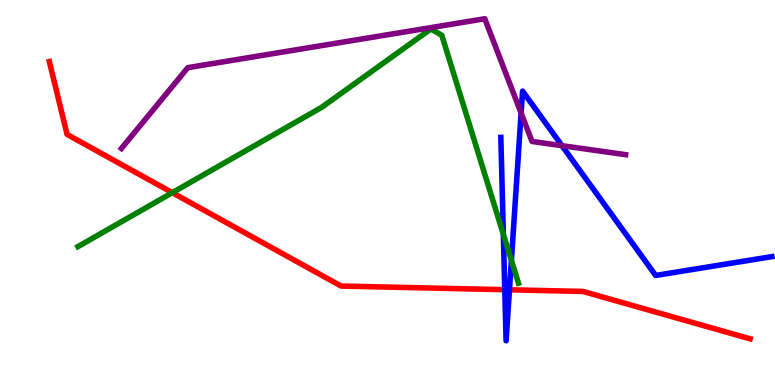[{'lines': ['blue', 'red'], 'intersections': [{'x': 6.51, 'y': 2.48}, {'x': 6.57, 'y': 2.47}]}, {'lines': ['green', 'red'], 'intersections': [{'x': 2.22, 'y': 5.0}]}, {'lines': ['purple', 'red'], 'intersections': []}, {'lines': ['blue', 'green'], 'intersections': [{'x': 6.49, 'y': 3.92}, {'x': 6.6, 'y': 3.24}]}, {'lines': ['blue', 'purple'], 'intersections': [{'x': 6.72, 'y': 7.06}, {'x': 7.25, 'y': 6.22}]}, {'lines': ['green', 'purple'], 'intersections': []}]